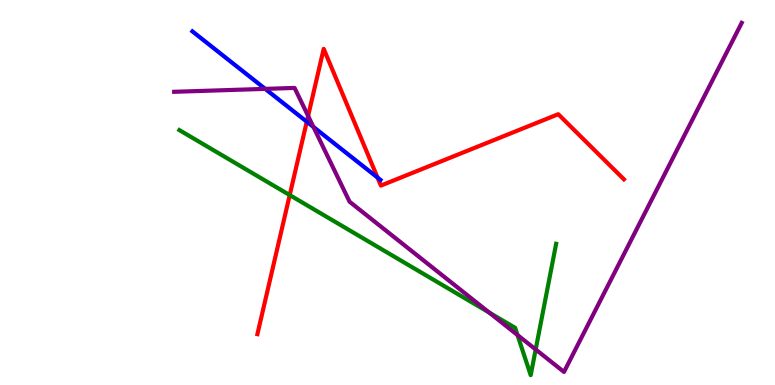[{'lines': ['blue', 'red'], 'intersections': [{'x': 3.96, 'y': 6.84}, {'x': 4.87, 'y': 5.39}]}, {'lines': ['green', 'red'], 'intersections': [{'x': 3.74, 'y': 4.93}]}, {'lines': ['purple', 'red'], 'intersections': [{'x': 3.98, 'y': 6.99}]}, {'lines': ['blue', 'green'], 'intersections': []}, {'lines': ['blue', 'purple'], 'intersections': [{'x': 3.42, 'y': 7.69}, {'x': 4.04, 'y': 6.7}]}, {'lines': ['green', 'purple'], 'intersections': [{'x': 6.31, 'y': 1.88}, {'x': 6.68, 'y': 1.3}, {'x': 6.91, 'y': 0.923}]}]